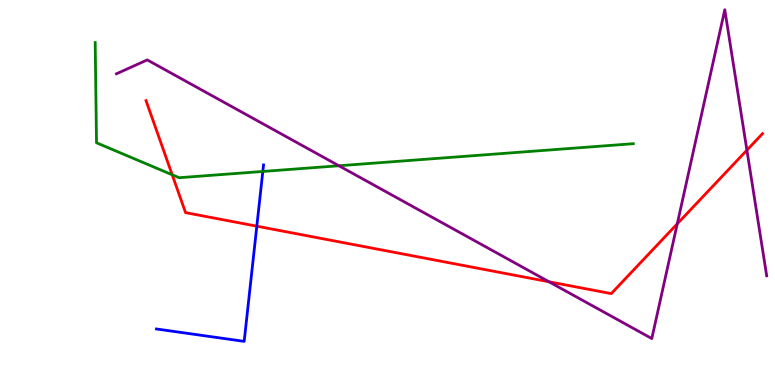[{'lines': ['blue', 'red'], 'intersections': [{'x': 3.31, 'y': 4.13}]}, {'lines': ['green', 'red'], 'intersections': [{'x': 2.22, 'y': 5.46}]}, {'lines': ['purple', 'red'], 'intersections': [{'x': 7.08, 'y': 2.68}, {'x': 8.74, 'y': 4.19}, {'x': 9.64, 'y': 6.1}]}, {'lines': ['blue', 'green'], 'intersections': [{'x': 3.39, 'y': 5.55}]}, {'lines': ['blue', 'purple'], 'intersections': []}, {'lines': ['green', 'purple'], 'intersections': [{'x': 4.37, 'y': 5.69}]}]